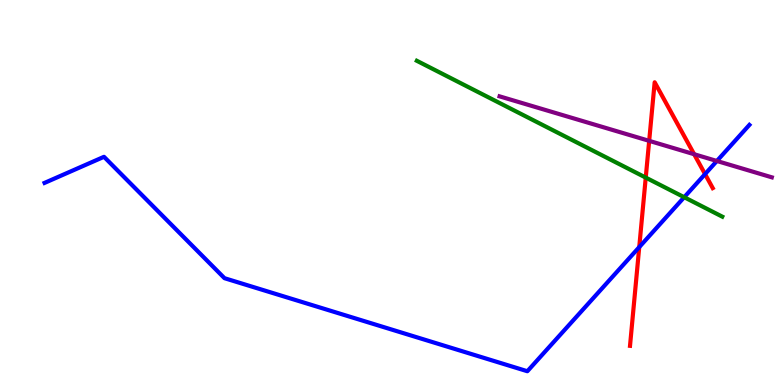[{'lines': ['blue', 'red'], 'intersections': [{'x': 8.25, 'y': 3.58}, {'x': 9.1, 'y': 5.48}]}, {'lines': ['green', 'red'], 'intersections': [{'x': 8.33, 'y': 5.39}]}, {'lines': ['purple', 'red'], 'intersections': [{'x': 8.38, 'y': 6.34}, {'x': 8.96, 'y': 5.99}]}, {'lines': ['blue', 'green'], 'intersections': [{'x': 8.83, 'y': 4.88}]}, {'lines': ['blue', 'purple'], 'intersections': [{'x': 9.25, 'y': 5.82}]}, {'lines': ['green', 'purple'], 'intersections': []}]